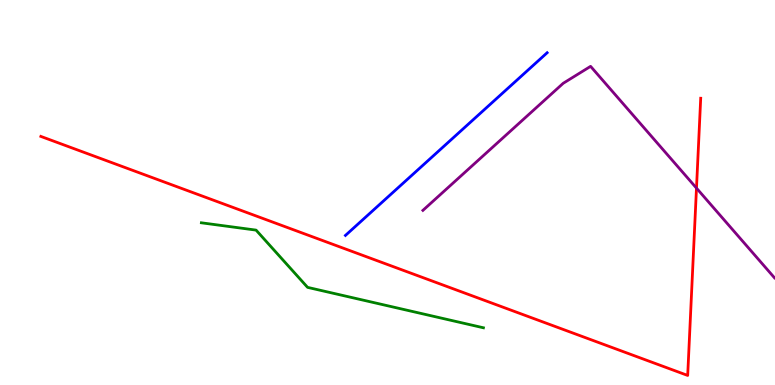[{'lines': ['blue', 'red'], 'intersections': []}, {'lines': ['green', 'red'], 'intersections': []}, {'lines': ['purple', 'red'], 'intersections': [{'x': 8.99, 'y': 5.11}]}, {'lines': ['blue', 'green'], 'intersections': []}, {'lines': ['blue', 'purple'], 'intersections': []}, {'lines': ['green', 'purple'], 'intersections': []}]